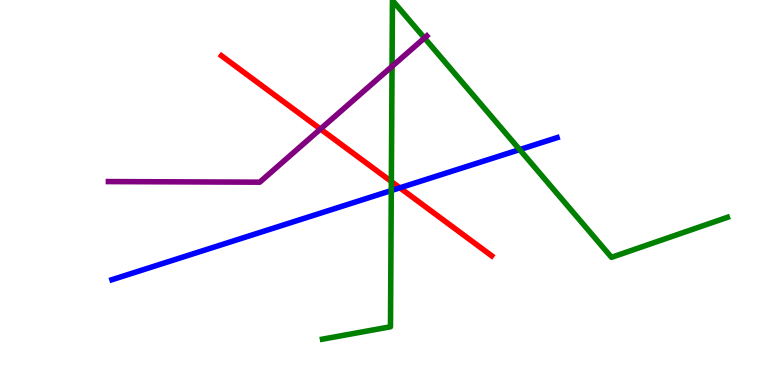[{'lines': ['blue', 'red'], 'intersections': [{'x': 5.16, 'y': 5.12}]}, {'lines': ['green', 'red'], 'intersections': [{'x': 5.05, 'y': 5.29}]}, {'lines': ['purple', 'red'], 'intersections': [{'x': 4.13, 'y': 6.65}]}, {'lines': ['blue', 'green'], 'intersections': [{'x': 5.05, 'y': 5.05}, {'x': 6.71, 'y': 6.11}]}, {'lines': ['blue', 'purple'], 'intersections': []}, {'lines': ['green', 'purple'], 'intersections': [{'x': 5.06, 'y': 8.28}, {'x': 5.48, 'y': 9.01}]}]